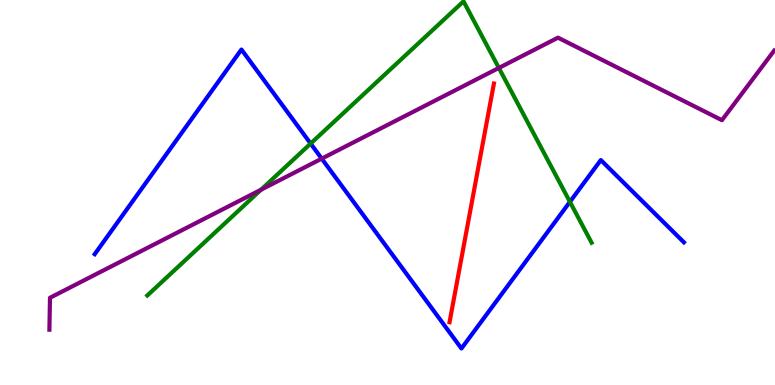[{'lines': ['blue', 'red'], 'intersections': []}, {'lines': ['green', 'red'], 'intersections': []}, {'lines': ['purple', 'red'], 'intersections': []}, {'lines': ['blue', 'green'], 'intersections': [{'x': 4.01, 'y': 6.27}, {'x': 7.35, 'y': 4.76}]}, {'lines': ['blue', 'purple'], 'intersections': [{'x': 4.15, 'y': 5.88}]}, {'lines': ['green', 'purple'], 'intersections': [{'x': 3.37, 'y': 5.07}, {'x': 6.44, 'y': 8.24}]}]